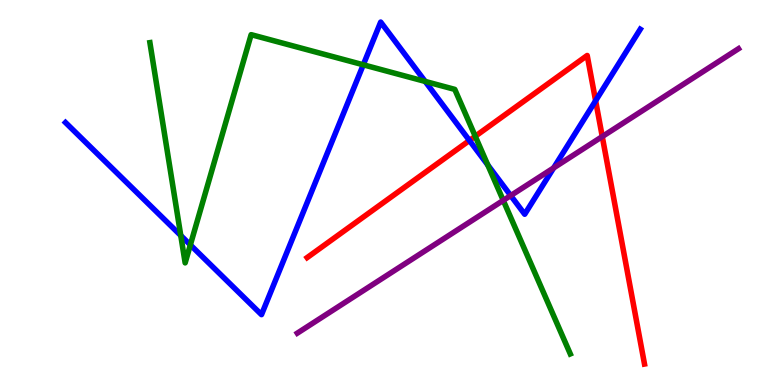[{'lines': ['blue', 'red'], 'intersections': [{'x': 6.06, 'y': 6.35}, {'x': 7.69, 'y': 7.38}]}, {'lines': ['green', 'red'], 'intersections': [{'x': 6.13, 'y': 6.46}]}, {'lines': ['purple', 'red'], 'intersections': [{'x': 7.77, 'y': 6.45}]}, {'lines': ['blue', 'green'], 'intersections': [{'x': 2.33, 'y': 3.88}, {'x': 2.46, 'y': 3.64}, {'x': 4.69, 'y': 8.32}, {'x': 5.49, 'y': 7.88}, {'x': 6.29, 'y': 5.71}]}, {'lines': ['blue', 'purple'], 'intersections': [{'x': 6.59, 'y': 4.92}, {'x': 7.14, 'y': 5.64}]}, {'lines': ['green', 'purple'], 'intersections': [{'x': 6.49, 'y': 4.8}]}]